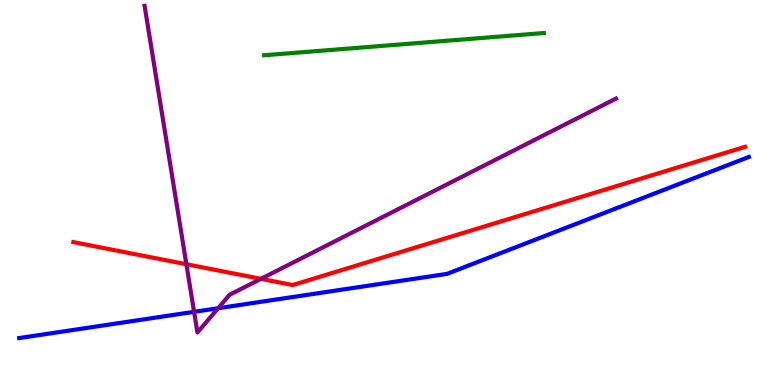[{'lines': ['blue', 'red'], 'intersections': []}, {'lines': ['green', 'red'], 'intersections': []}, {'lines': ['purple', 'red'], 'intersections': [{'x': 2.4, 'y': 3.14}, {'x': 3.37, 'y': 2.76}]}, {'lines': ['blue', 'green'], 'intersections': []}, {'lines': ['blue', 'purple'], 'intersections': [{'x': 2.5, 'y': 1.9}, {'x': 2.81, 'y': 1.99}]}, {'lines': ['green', 'purple'], 'intersections': []}]